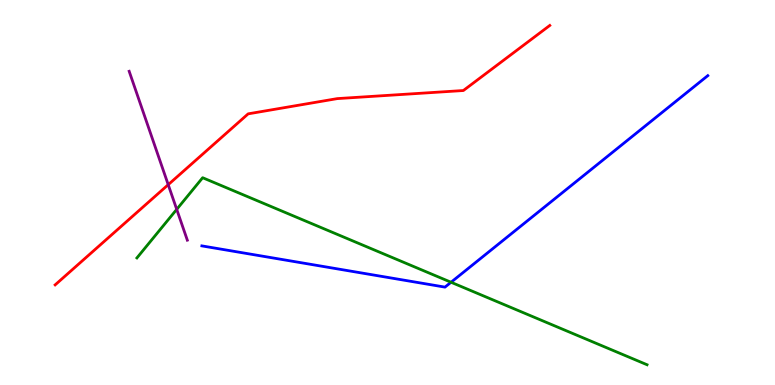[{'lines': ['blue', 'red'], 'intersections': []}, {'lines': ['green', 'red'], 'intersections': []}, {'lines': ['purple', 'red'], 'intersections': [{'x': 2.17, 'y': 5.2}]}, {'lines': ['blue', 'green'], 'intersections': [{'x': 5.82, 'y': 2.67}]}, {'lines': ['blue', 'purple'], 'intersections': []}, {'lines': ['green', 'purple'], 'intersections': [{'x': 2.28, 'y': 4.56}]}]